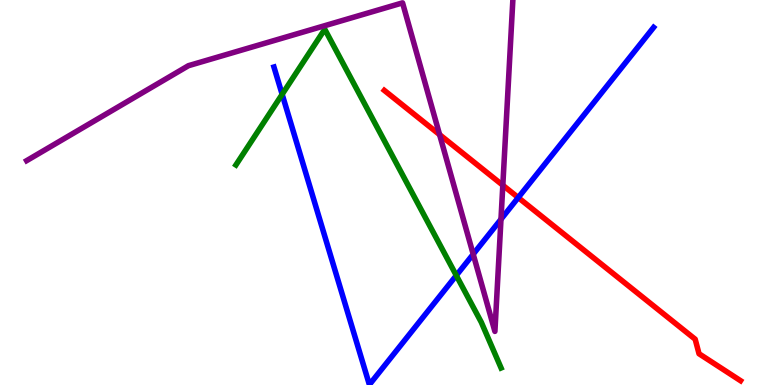[{'lines': ['blue', 'red'], 'intersections': [{'x': 6.69, 'y': 4.87}]}, {'lines': ['green', 'red'], 'intersections': []}, {'lines': ['purple', 'red'], 'intersections': [{'x': 5.67, 'y': 6.5}, {'x': 6.49, 'y': 5.19}]}, {'lines': ['blue', 'green'], 'intersections': [{'x': 3.64, 'y': 7.55}, {'x': 5.89, 'y': 2.85}]}, {'lines': ['blue', 'purple'], 'intersections': [{'x': 6.11, 'y': 3.4}, {'x': 6.46, 'y': 4.3}]}, {'lines': ['green', 'purple'], 'intersections': []}]